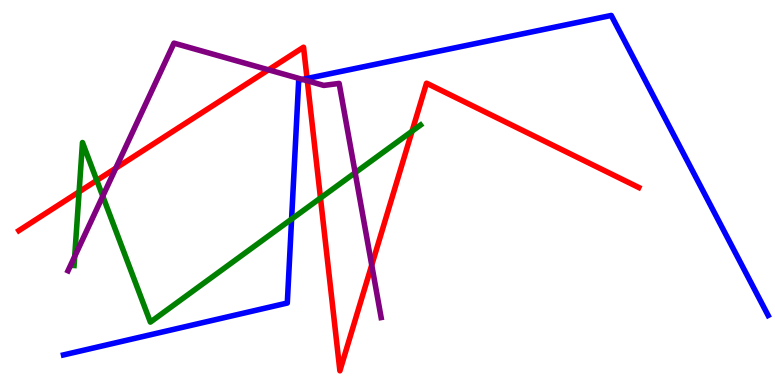[{'lines': ['blue', 'red'], 'intersections': [{'x': 3.96, 'y': 7.96}]}, {'lines': ['green', 'red'], 'intersections': [{'x': 1.02, 'y': 5.02}, {'x': 1.25, 'y': 5.31}, {'x': 4.14, 'y': 4.86}, {'x': 5.32, 'y': 6.59}]}, {'lines': ['purple', 'red'], 'intersections': [{'x': 1.49, 'y': 5.63}, {'x': 3.46, 'y': 8.19}, {'x': 3.97, 'y': 7.9}, {'x': 4.8, 'y': 3.11}]}, {'lines': ['blue', 'green'], 'intersections': [{'x': 3.76, 'y': 4.31}]}, {'lines': ['blue', 'purple'], 'intersections': [{'x': 3.9, 'y': 7.94}]}, {'lines': ['green', 'purple'], 'intersections': [{'x': 0.964, 'y': 3.34}, {'x': 1.33, 'y': 4.91}, {'x': 4.58, 'y': 5.51}]}]